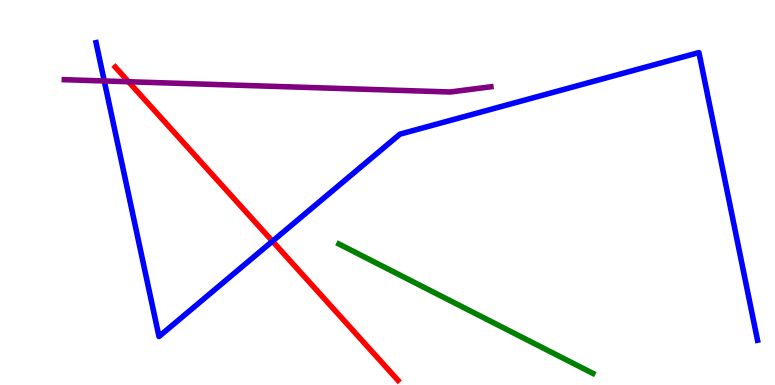[{'lines': ['blue', 'red'], 'intersections': [{'x': 3.52, 'y': 3.73}]}, {'lines': ['green', 'red'], 'intersections': []}, {'lines': ['purple', 'red'], 'intersections': [{'x': 1.66, 'y': 7.88}]}, {'lines': ['blue', 'green'], 'intersections': []}, {'lines': ['blue', 'purple'], 'intersections': [{'x': 1.35, 'y': 7.9}]}, {'lines': ['green', 'purple'], 'intersections': []}]